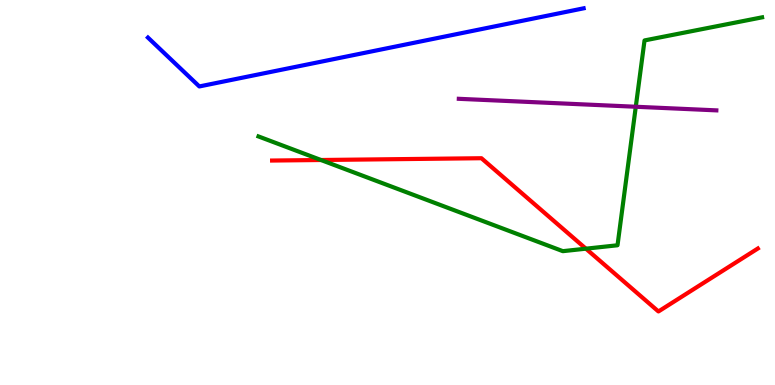[{'lines': ['blue', 'red'], 'intersections': []}, {'lines': ['green', 'red'], 'intersections': [{'x': 4.14, 'y': 5.84}, {'x': 7.56, 'y': 3.54}]}, {'lines': ['purple', 'red'], 'intersections': []}, {'lines': ['blue', 'green'], 'intersections': []}, {'lines': ['blue', 'purple'], 'intersections': []}, {'lines': ['green', 'purple'], 'intersections': [{'x': 8.2, 'y': 7.23}]}]